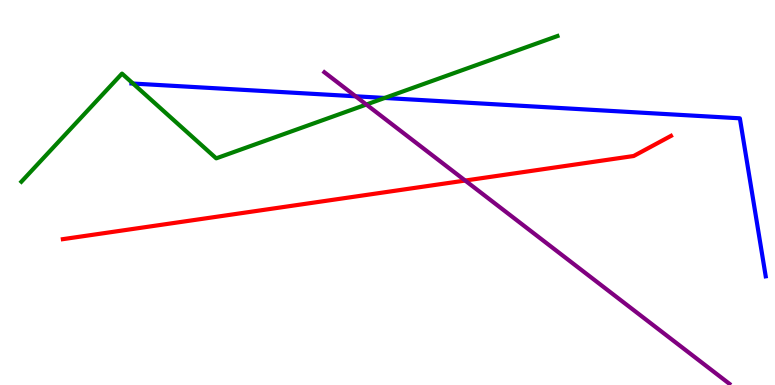[{'lines': ['blue', 'red'], 'intersections': []}, {'lines': ['green', 'red'], 'intersections': []}, {'lines': ['purple', 'red'], 'intersections': [{'x': 6.0, 'y': 5.31}]}, {'lines': ['blue', 'green'], 'intersections': [{'x': 1.72, 'y': 7.83}, {'x': 4.96, 'y': 7.46}]}, {'lines': ['blue', 'purple'], 'intersections': [{'x': 4.59, 'y': 7.5}]}, {'lines': ['green', 'purple'], 'intersections': [{'x': 4.73, 'y': 7.28}]}]